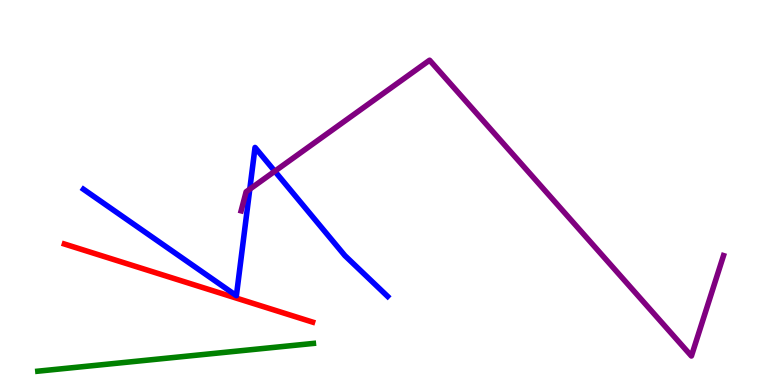[{'lines': ['blue', 'red'], 'intersections': []}, {'lines': ['green', 'red'], 'intersections': []}, {'lines': ['purple', 'red'], 'intersections': []}, {'lines': ['blue', 'green'], 'intersections': []}, {'lines': ['blue', 'purple'], 'intersections': [{'x': 3.22, 'y': 5.09}, {'x': 3.55, 'y': 5.55}]}, {'lines': ['green', 'purple'], 'intersections': []}]